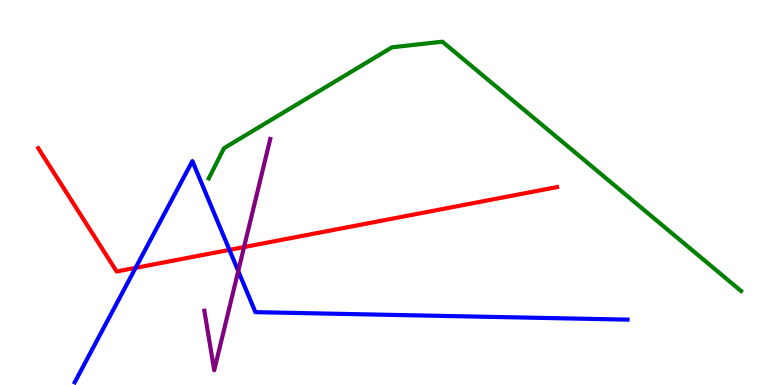[{'lines': ['blue', 'red'], 'intersections': [{'x': 1.75, 'y': 3.04}, {'x': 2.96, 'y': 3.51}]}, {'lines': ['green', 'red'], 'intersections': []}, {'lines': ['purple', 'red'], 'intersections': [{'x': 3.15, 'y': 3.58}]}, {'lines': ['blue', 'green'], 'intersections': []}, {'lines': ['blue', 'purple'], 'intersections': [{'x': 3.07, 'y': 2.96}]}, {'lines': ['green', 'purple'], 'intersections': []}]